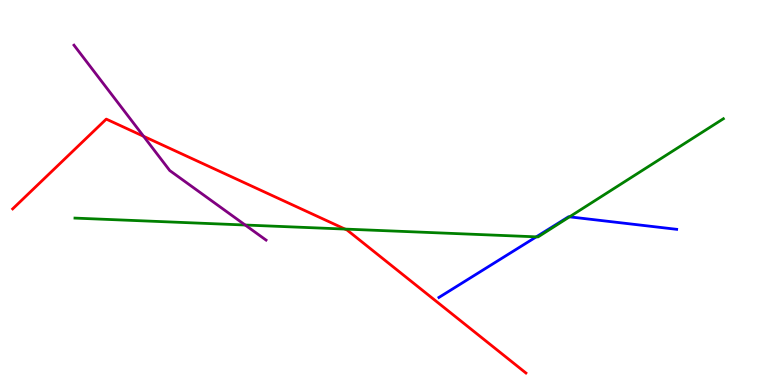[{'lines': ['blue', 'red'], 'intersections': []}, {'lines': ['green', 'red'], 'intersections': [{'x': 4.45, 'y': 4.05}]}, {'lines': ['purple', 'red'], 'intersections': [{'x': 1.85, 'y': 6.46}]}, {'lines': ['blue', 'green'], 'intersections': [{'x': 6.92, 'y': 3.85}, {'x': 7.35, 'y': 4.37}]}, {'lines': ['blue', 'purple'], 'intersections': []}, {'lines': ['green', 'purple'], 'intersections': [{'x': 3.16, 'y': 4.16}]}]